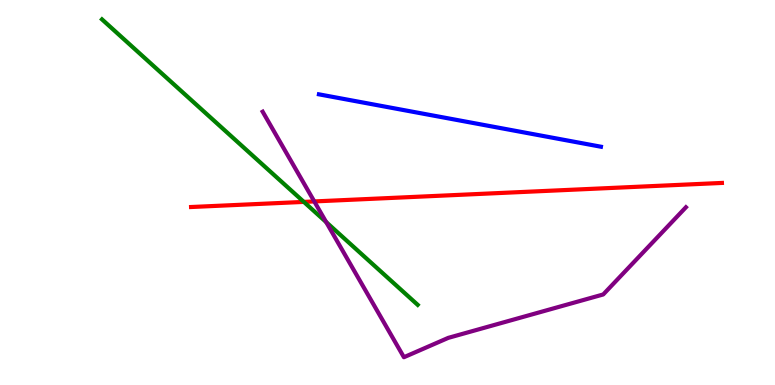[{'lines': ['blue', 'red'], 'intersections': []}, {'lines': ['green', 'red'], 'intersections': [{'x': 3.92, 'y': 4.76}]}, {'lines': ['purple', 'red'], 'intersections': [{'x': 4.06, 'y': 4.77}]}, {'lines': ['blue', 'green'], 'intersections': []}, {'lines': ['blue', 'purple'], 'intersections': []}, {'lines': ['green', 'purple'], 'intersections': [{'x': 4.21, 'y': 4.23}]}]